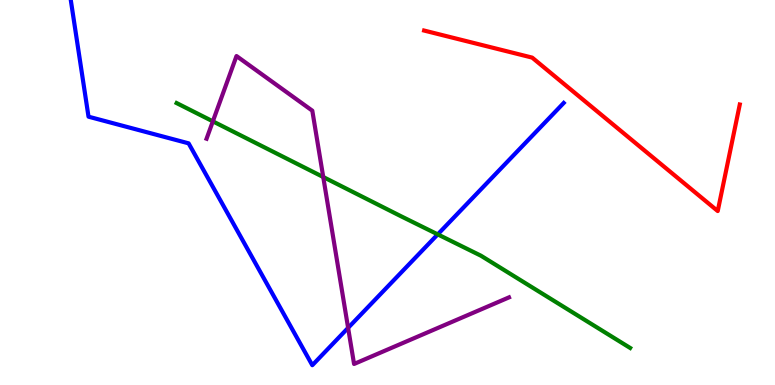[{'lines': ['blue', 'red'], 'intersections': []}, {'lines': ['green', 'red'], 'intersections': []}, {'lines': ['purple', 'red'], 'intersections': []}, {'lines': ['blue', 'green'], 'intersections': [{'x': 5.65, 'y': 3.91}]}, {'lines': ['blue', 'purple'], 'intersections': [{'x': 4.49, 'y': 1.48}]}, {'lines': ['green', 'purple'], 'intersections': [{'x': 2.75, 'y': 6.85}, {'x': 4.17, 'y': 5.4}]}]